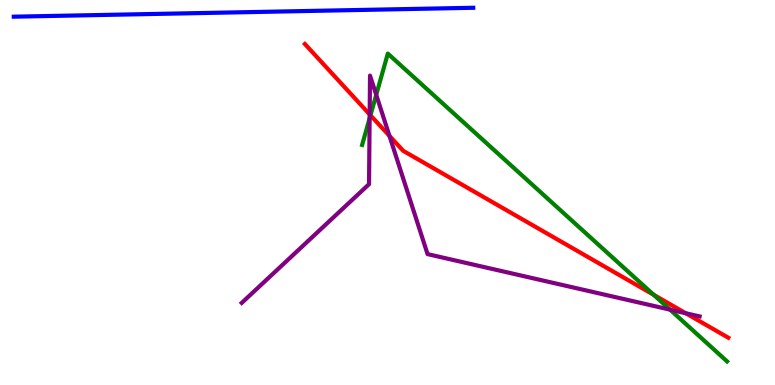[{'lines': ['blue', 'red'], 'intersections': []}, {'lines': ['green', 'red'], 'intersections': [{'x': 4.78, 'y': 7.01}, {'x': 8.43, 'y': 2.34}]}, {'lines': ['purple', 'red'], 'intersections': [{'x': 4.77, 'y': 7.03}, {'x': 5.03, 'y': 6.47}, {'x': 8.85, 'y': 1.86}]}, {'lines': ['blue', 'green'], 'intersections': []}, {'lines': ['blue', 'purple'], 'intersections': []}, {'lines': ['green', 'purple'], 'intersections': [{'x': 4.77, 'y': 6.93}, {'x': 4.85, 'y': 7.54}, {'x': 8.65, 'y': 1.96}]}]